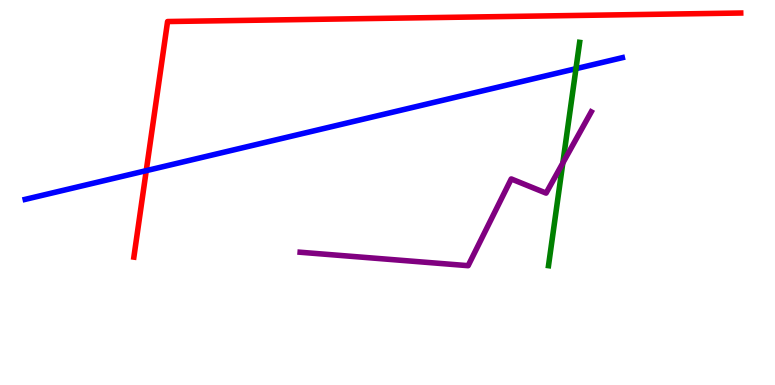[{'lines': ['blue', 'red'], 'intersections': [{'x': 1.89, 'y': 5.57}]}, {'lines': ['green', 'red'], 'intersections': []}, {'lines': ['purple', 'red'], 'intersections': []}, {'lines': ['blue', 'green'], 'intersections': [{'x': 7.43, 'y': 8.22}]}, {'lines': ['blue', 'purple'], 'intersections': []}, {'lines': ['green', 'purple'], 'intersections': [{'x': 7.26, 'y': 5.77}]}]